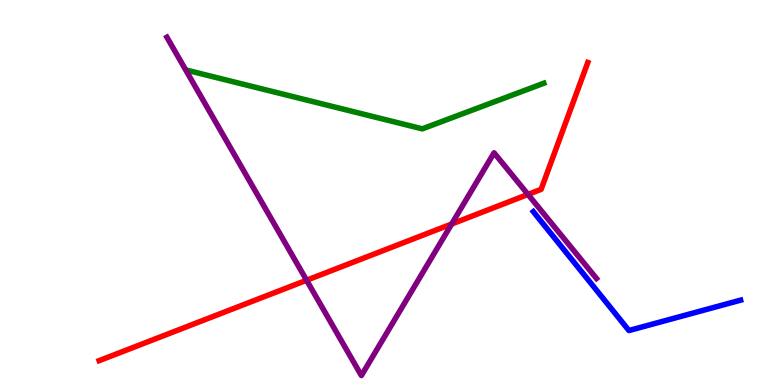[{'lines': ['blue', 'red'], 'intersections': []}, {'lines': ['green', 'red'], 'intersections': []}, {'lines': ['purple', 'red'], 'intersections': [{'x': 3.96, 'y': 2.72}, {'x': 5.83, 'y': 4.18}, {'x': 6.81, 'y': 4.95}]}, {'lines': ['blue', 'green'], 'intersections': []}, {'lines': ['blue', 'purple'], 'intersections': []}, {'lines': ['green', 'purple'], 'intersections': []}]